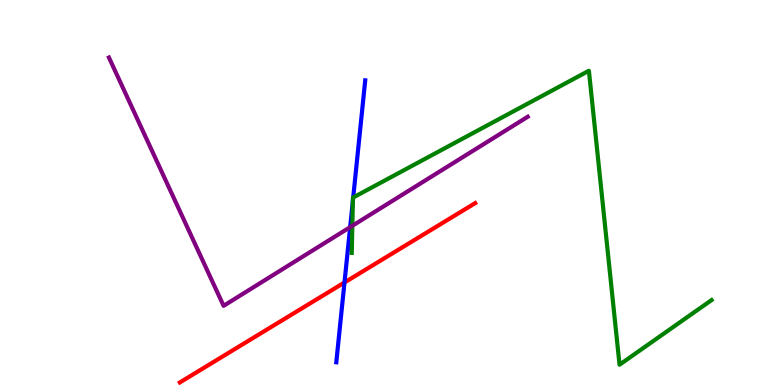[{'lines': ['blue', 'red'], 'intersections': [{'x': 4.44, 'y': 2.66}]}, {'lines': ['green', 'red'], 'intersections': []}, {'lines': ['purple', 'red'], 'intersections': []}, {'lines': ['blue', 'green'], 'intersections': [{'x': 4.55, 'y': 4.79}, {'x': 4.56, 'y': 4.87}]}, {'lines': ['blue', 'purple'], 'intersections': [{'x': 4.52, 'y': 4.1}]}, {'lines': ['green', 'purple'], 'intersections': [{'x': 4.55, 'y': 4.14}]}]